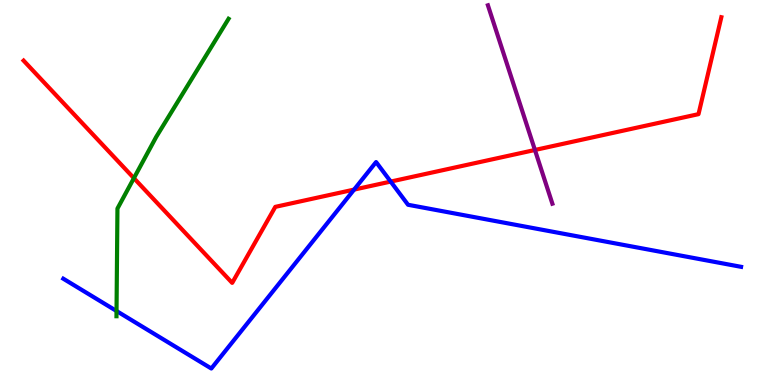[{'lines': ['blue', 'red'], 'intersections': [{'x': 4.57, 'y': 5.08}, {'x': 5.04, 'y': 5.28}]}, {'lines': ['green', 'red'], 'intersections': [{'x': 1.73, 'y': 5.37}]}, {'lines': ['purple', 'red'], 'intersections': [{'x': 6.9, 'y': 6.1}]}, {'lines': ['blue', 'green'], 'intersections': [{'x': 1.5, 'y': 1.92}]}, {'lines': ['blue', 'purple'], 'intersections': []}, {'lines': ['green', 'purple'], 'intersections': []}]